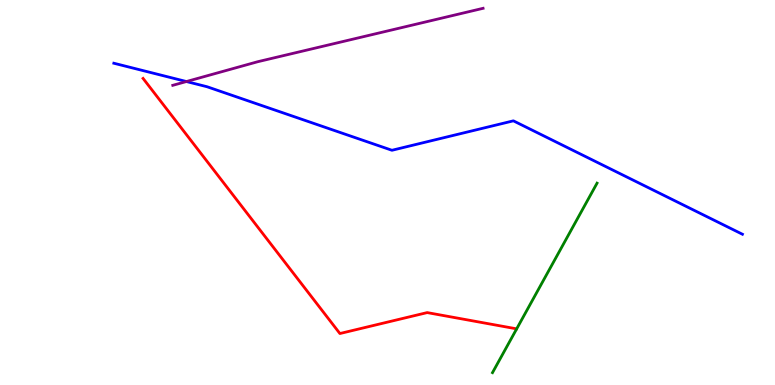[{'lines': ['blue', 'red'], 'intersections': []}, {'lines': ['green', 'red'], 'intersections': []}, {'lines': ['purple', 'red'], 'intersections': []}, {'lines': ['blue', 'green'], 'intersections': []}, {'lines': ['blue', 'purple'], 'intersections': [{'x': 2.41, 'y': 7.88}]}, {'lines': ['green', 'purple'], 'intersections': []}]